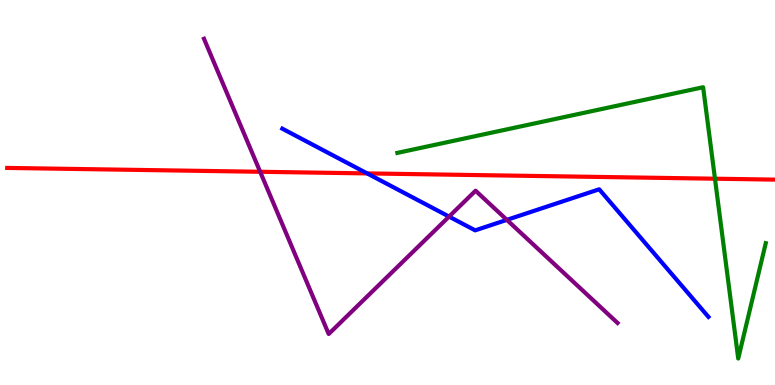[{'lines': ['blue', 'red'], 'intersections': [{'x': 4.74, 'y': 5.5}]}, {'lines': ['green', 'red'], 'intersections': [{'x': 9.23, 'y': 5.36}]}, {'lines': ['purple', 'red'], 'intersections': [{'x': 3.36, 'y': 5.54}]}, {'lines': ['blue', 'green'], 'intersections': []}, {'lines': ['blue', 'purple'], 'intersections': [{'x': 5.79, 'y': 4.37}, {'x': 6.54, 'y': 4.29}]}, {'lines': ['green', 'purple'], 'intersections': []}]